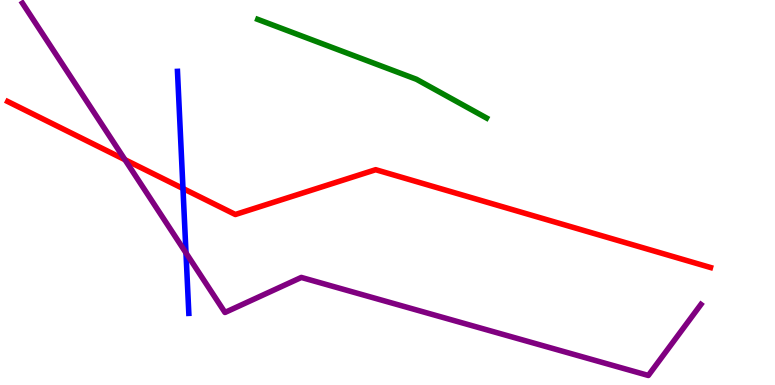[{'lines': ['blue', 'red'], 'intersections': [{'x': 2.36, 'y': 5.1}]}, {'lines': ['green', 'red'], 'intersections': []}, {'lines': ['purple', 'red'], 'intersections': [{'x': 1.61, 'y': 5.85}]}, {'lines': ['blue', 'green'], 'intersections': []}, {'lines': ['blue', 'purple'], 'intersections': [{'x': 2.4, 'y': 3.43}]}, {'lines': ['green', 'purple'], 'intersections': []}]